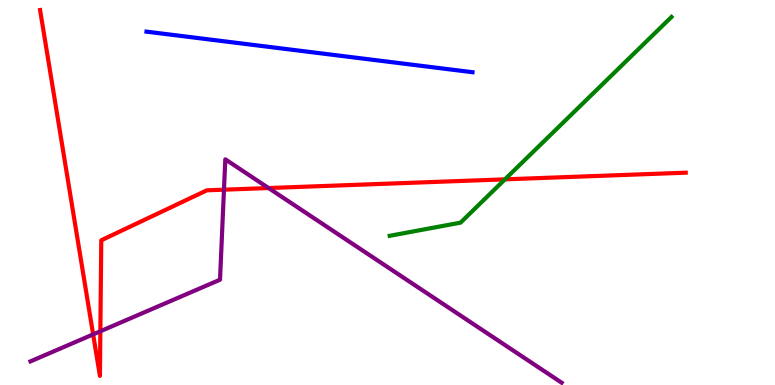[{'lines': ['blue', 'red'], 'intersections': []}, {'lines': ['green', 'red'], 'intersections': [{'x': 6.52, 'y': 5.34}]}, {'lines': ['purple', 'red'], 'intersections': [{'x': 1.2, 'y': 1.31}, {'x': 1.3, 'y': 1.4}, {'x': 2.89, 'y': 5.07}, {'x': 3.47, 'y': 5.12}]}, {'lines': ['blue', 'green'], 'intersections': []}, {'lines': ['blue', 'purple'], 'intersections': []}, {'lines': ['green', 'purple'], 'intersections': []}]